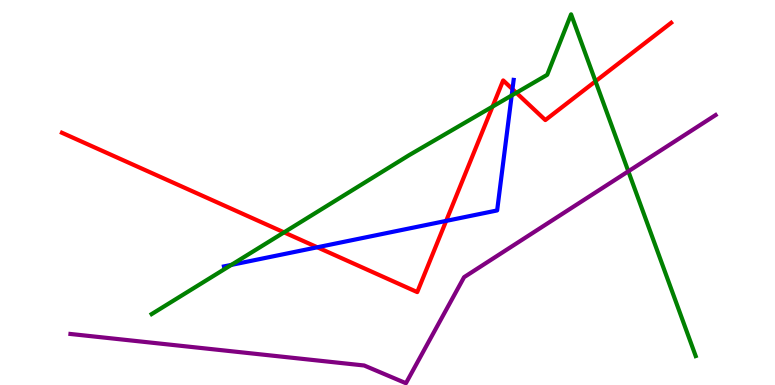[{'lines': ['blue', 'red'], 'intersections': [{'x': 4.09, 'y': 3.58}, {'x': 5.76, 'y': 4.26}, {'x': 6.61, 'y': 7.68}]}, {'lines': ['green', 'red'], 'intersections': [{'x': 3.67, 'y': 3.96}, {'x': 6.36, 'y': 7.23}, {'x': 6.66, 'y': 7.59}, {'x': 7.68, 'y': 7.89}]}, {'lines': ['purple', 'red'], 'intersections': []}, {'lines': ['blue', 'green'], 'intersections': [{'x': 2.99, 'y': 3.12}, {'x': 6.6, 'y': 7.52}]}, {'lines': ['blue', 'purple'], 'intersections': []}, {'lines': ['green', 'purple'], 'intersections': [{'x': 8.11, 'y': 5.55}]}]